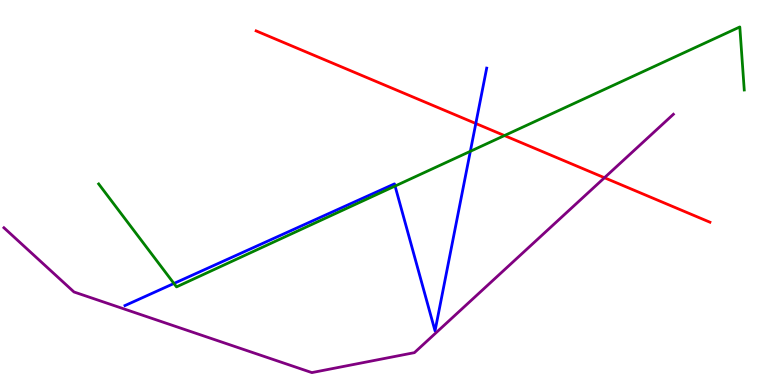[{'lines': ['blue', 'red'], 'intersections': [{'x': 6.14, 'y': 6.79}]}, {'lines': ['green', 'red'], 'intersections': [{'x': 6.51, 'y': 6.48}]}, {'lines': ['purple', 'red'], 'intersections': [{'x': 7.8, 'y': 5.38}]}, {'lines': ['blue', 'green'], 'intersections': [{'x': 2.24, 'y': 2.64}, {'x': 5.1, 'y': 5.17}, {'x': 6.07, 'y': 6.07}]}, {'lines': ['blue', 'purple'], 'intersections': []}, {'lines': ['green', 'purple'], 'intersections': []}]